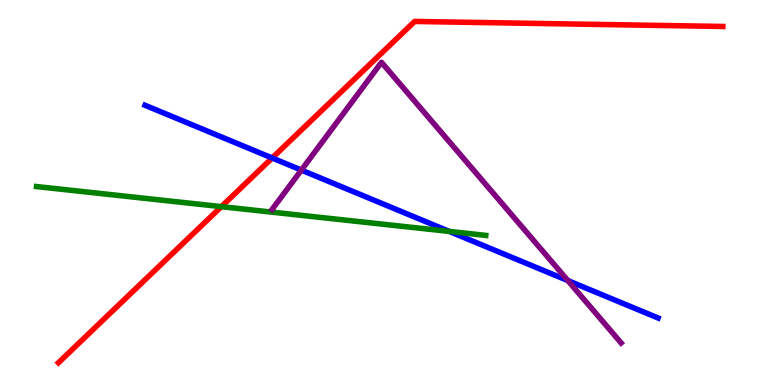[{'lines': ['blue', 'red'], 'intersections': [{'x': 3.51, 'y': 5.9}]}, {'lines': ['green', 'red'], 'intersections': [{'x': 2.86, 'y': 4.63}]}, {'lines': ['purple', 'red'], 'intersections': []}, {'lines': ['blue', 'green'], 'intersections': [{'x': 5.8, 'y': 3.99}]}, {'lines': ['blue', 'purple'], 'intersections': [{'x': 3.89, 'y': 5.58}, {'x': 7.33, 'y': 2.71}]}, {'lines': ['green', 'purple'], 'intersections': []}]